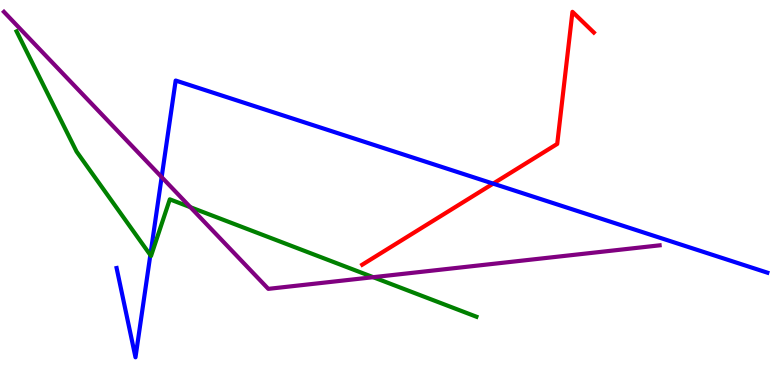[{'lines': ['blue', 'red'], 'intersections': [{'x': 6.36, 'y': 5.23}]}, {'lines': ['green', 'red'], 'intersections': []}, {'lines': ['purple', 'red'], 'intersections': []}, {'lines': ['blue', 'green'], 'intersections': [{'x': 1.94, 'y': 3.38}]}, {'lines': ['blue', 'purple'], 'intersections': [{'x': 2.09, 'y': 5.4}]}, {'lines': ['green', 'purple'], 'intersections': [{'x': 2.46, 'y': 4.62}, {'x': 4.82, 'y': 2.8}]}]